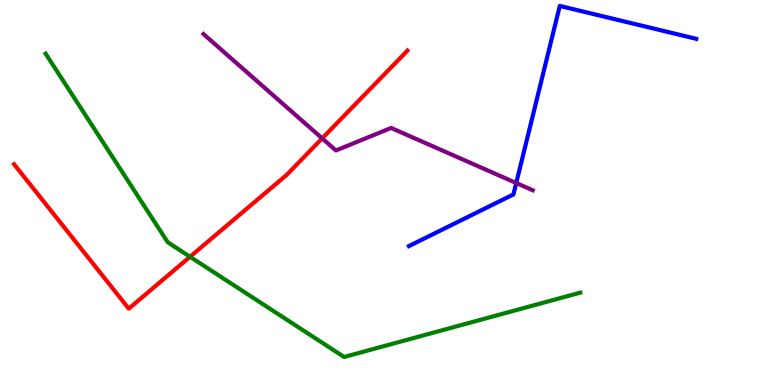[{'lines': ['blue', 'red'], 'intersections': []}, {'lines': ['green', 'red'], 'intersections': [{'x': 2.45, 'y': 3.33}]}, {'lines': ['purple', 'red'], 'intersections': [{'x': 4.16, 'y': 6.41}]}, {'lines': ['blue', 'green'], 'intersections': []}, {'lines': ['blue', 'purple'], 'intersections': [{'x': 6.66, 'y': 5.25}]}, {'lines': ['green', 'purple'], 'intersections': []}]